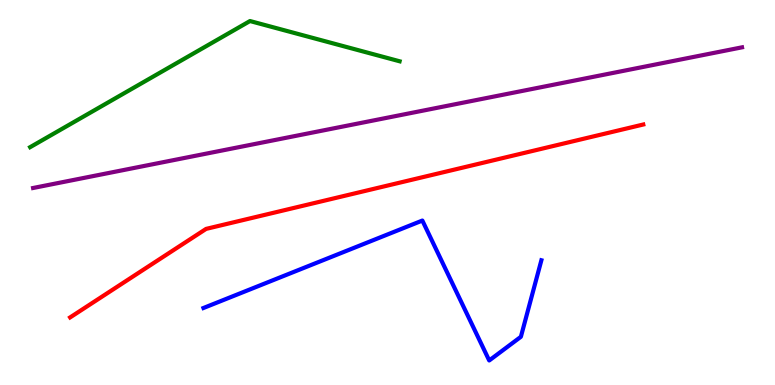[{'lines': ['blue', 'red'], 'intersections': []}, {'lines': ['green', 'red'], 'intersections': []}, {'lines': ['purple', 'red'], 'intersections': []}, {'lines': ['blue', 'green'], 'intersections': []}, {'lines': ['blue', 'purple'], 'intersections': []}, {'lines': ['green', 'purple'], 'intersections': []}]